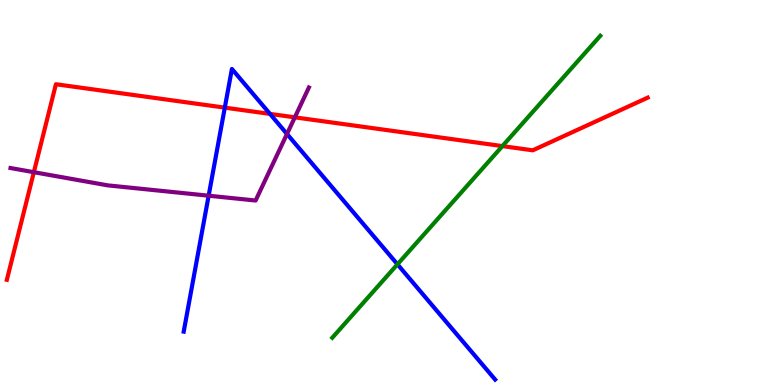[{'lines': ['blue', 'red'], 'intersections': [{'x': 2.9, 'y': 7.2}, {'x': 3.48, 'y': 7.04}]}, {'lines': ['green', 'red'], 'intersections': [{'x': 6.48, 'y': 6.21}]}, {'lines': ['purple', 'red'], 'intersections': [{'x': 0.437, 'y': 5.53}, {'x': 3.8, 'y': 6.95}]}, {'lines': ['blue', 'green'], 'intersections': [{'x': 5.13, 'y': 3.13}]}, {'lines': ['blue', 'purple'], 'intersections': [{'x': 2.69, 'y': 4.92}, {'x': 3.7, 'y': 6.52}]}, {'lines': ['green', 'purple'], 'intersections': []}]